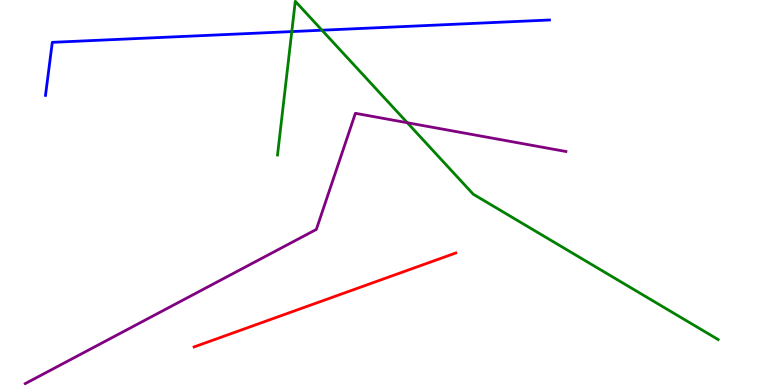[{'lines': ['blue', 'red'], 'intersections': []}, {'lines': ['green', 'red'], 'intersections': []}, {'lines': ['purple', 'red'], 'intersections': []}, {'lines': ['blue', 'green'], 'intersections': [{'x': 3.77, 'y': 9.18}, {'x': 4.15, 'y': 9.22}]}, {'lines': ['blue', 'purple'], 'intersections': []}, {'lines': ['green', 'purple'], 'intersections': [{'x': 5.26, 'y': 6.81}]}]